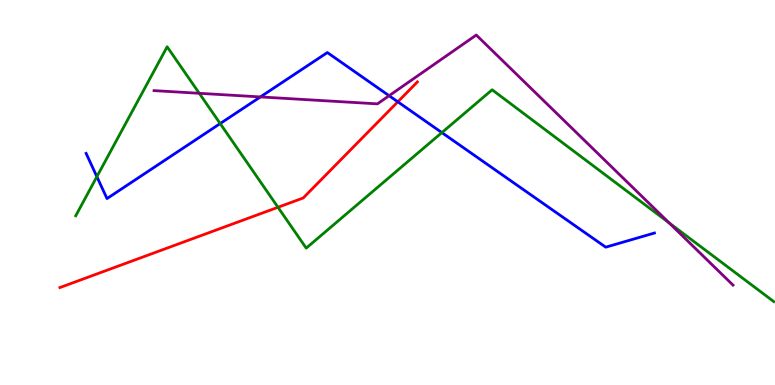[{'lines': ['blue', 'red'], 'intersections': [{'x': 5.13, 'y': 7.36}]}, {'lines': ['green', 'red'], 'intersections': [{'x': 3.59, 'y': 4.62}]}, {'lines': ['purple', 'red'], 'intersections': []}, {'lines': ['blue', 'green'], 'intersections': [{'x': 1.25, 'y': 5.41}, {'x': 2.84, 'y': 6.79}, {'x': 5.7, 'y': 6.56}]}, {'lines': ['blue', 'purple'], 'intersections': [{'x': 3.36, 'y': 7.48}, {'x': 5.02, 'y': 7.51}]}, {'lines': ['green', 'purple'], 'intersections': [{'x': 2.57, 'y': 7.58}, {'x': 8.63, 'y': 4.21}]}]